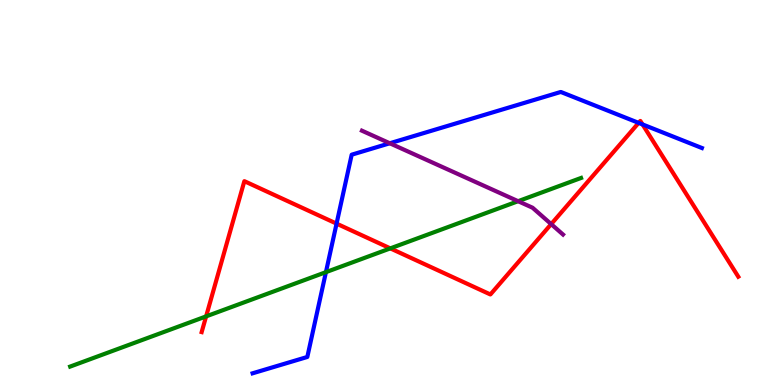[{'lines': ['blue', 'red'], 'intersections': [{'x': 4.34, 'y': 4.19}, {'x': 8.24, 'y': 6.81}, {'x': 8.29, 'y': 6.77}]}, {'lines': ['green', 'red'], 'intersections': [{'x': 2.66, 'y': 1.78}, {'x': 5.04, 'y': 3.55}]}, {'lines': ['purple', 'red'], 'intersections': [{'x': 7.11, 'y': 4.18}]}, {'lines': ['blue', 'green'], 'intersections': [{'x': 4.21, 'y': 2.93}]}, {'lines': ['blue', 'purple'], 'intersections': [{'x': 5.03, 'y': 6.28}]}, {'lines': ['green', 'purple'], 'intersections': [{'x': 6.69, 'y': 4.77}]}]